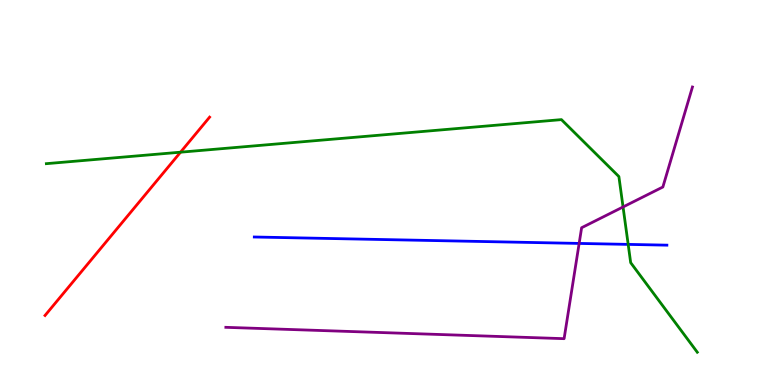[{'lines': ['blue', 'red'], 'intersections': []}, {'lines': ['green', 'red'], 'intersections': [{'x': 2.33, 'y': 6.05}]}, {'lines': ['purple', 'red'], 'intersections': []}, {'lines': ['blue', 'green'], 'intersections': [{'x': 8.11, 'y': 3.65}]}, {'lines': ['blue', 'purple'], 'intersections': [{'x': 7.47, 'y': 3.68}]}, {'lines': ['green', 'purple'], 'intersections': [{'x': 8.04, 'y': 4.62}]}]